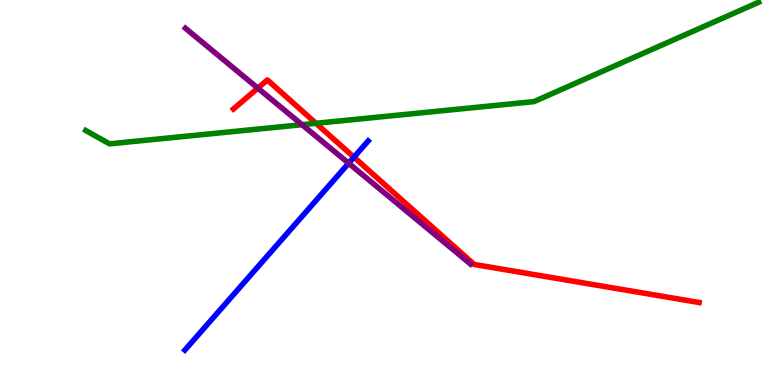[{'lines': ['blue', 'red'], 'intersections': [{'x': 4.57, 'y': 5.92}]}, {'lines': ['green', 'red'], 'intersections': [{'x': 4.08, 'y': 6.8}]}, {'lines': ['purple', 'red'], 'intersections': [{'x': 3.33, 'y': 7.71}]}, {'lines': ['blue', 'green'], 'intersections': []}, {'lines': ['blue', 'purple'], 'intersections': [{'x': 4.5, 'y': 5.76}]}, {'lines': ['green', 'purple'], 'intersections': [{'x': 3.9, 'y': 6.76}]}]